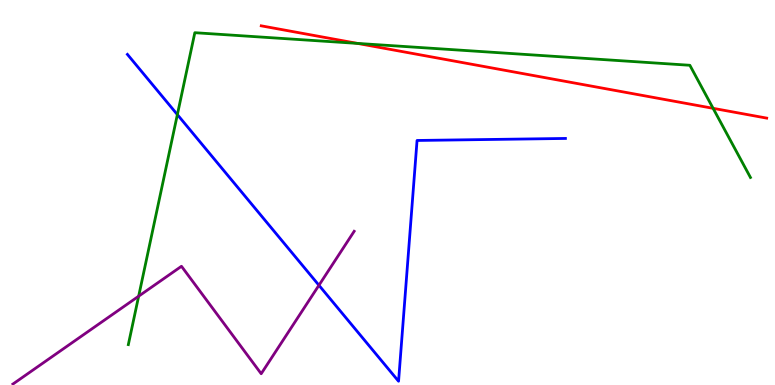[{'lines': ['blue', 'red'], 'intersections': []}, {'lines': ['green', 'red'], 'intersections': [{'x': 4.61, 'y': 8.87}, {'x': 9.2, 'y': 7.19}]}, {'lines': ['purple', 'red'], 'intersections': []}, {'lines': ['blue', 'green'], 'intersections': [{'x': 2.29, 'y': 7.02}]}, {'lines': ['blue', 'purple'], 'intersections': [{'x': 4.12, 'y': 2.59}]}, {'lines': ['green', 'purple'], 'intersections': [{'x': 1.79, 'y': 2.31}]}]